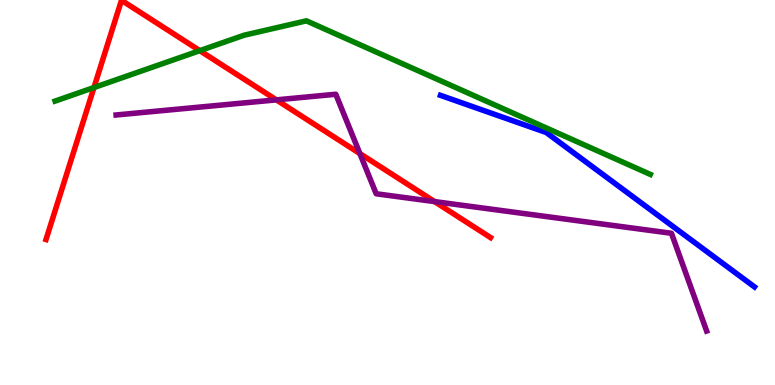[{'lines': ['blue', 'red'], 'intersections': []}, {'lines': ['green', 'red'], 'intersections': [{'x': 1.21, 'y': 7.73}, {'x': 2.58, 'y': 8.68}]}, {'lines': ['purple', 'red'], 'intersections': [{'x': 3.57, 'y': 7.41}, {'x': 4.64, 'y': 6.01}, {'x': 5.61, 'y': 4.76}]}, {'lines': ['blue', 'green'], 'intersections': []}, {'lines': ['blue', 'purple'], 'intersections': []}, {'lines': ['green', 'purple'], 'intersections': []}]